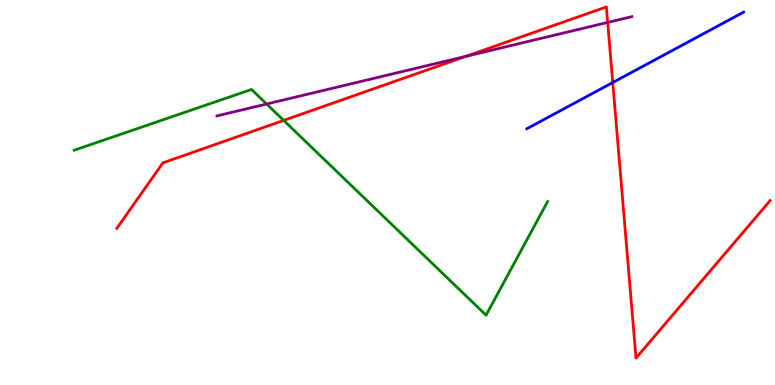[{'lines': ['blue', 'red'], 'intersections': [{'x': 7.91, 'y': 7.86}]}, {'lines': ['green', 'red'], 'intersections': [{'x': 3.66, 'y': 6.87}]}, {'lines': ['purple', 'red'], 'intersections': [{'x': 6.01, 'y': 8.54}, {'x': 7.84, 'y': 9.42}]}, {'lines': ['blue', 'green'], 'intersections': []}, {'lines': ['blue', 'purple'], 'intersections': []}, {'lines': ['green', 'purple'], 'intersections': [{'x': 3.44, 'y': 7.3}]}]